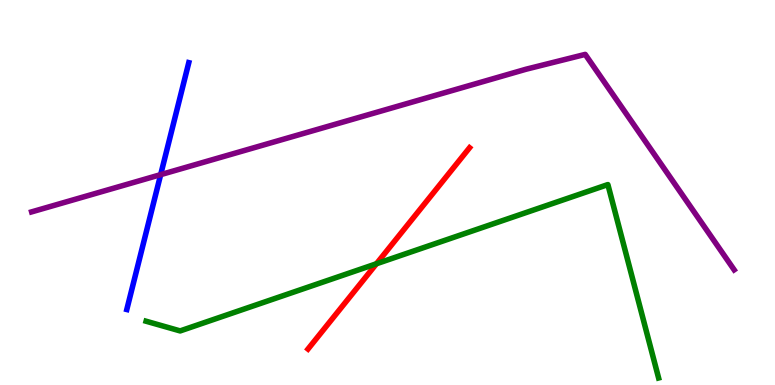[{'lines': ['blue', 'red'], 'intersections': []}, {'lines': ['green', 'red'], 'intersections': [{'x': 4.86, 'y': 3.15}]}, {'lines': ['purple', 'red'], 'intersections': []}, {'lines': ['blue', 'green'], 'intersections': []}, {'lines': ['blue', 'purple'], 'intersections': [{'x': 2.07, 'y': 5.46}]}, {'lines': ['green', 'purple'], 'intersections': []}]